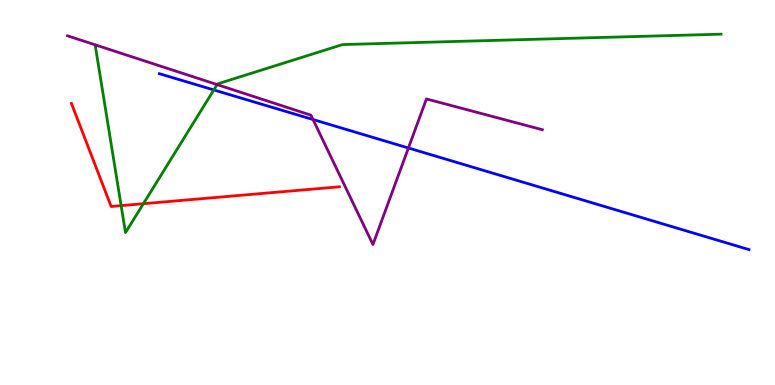[{'lines': ['blue', 'red'], 'intersections': []}, {'lines': ['green', 'red'], 'intersections': [{'x': 1.56, 'y': 4.66}, {'x': 1.85, 'y': 4.71}]}, {'lines': ['purple', 'red'], 'intersections': []}, {'lines': ['blue', 'green'], 'intersections': [{'x': 2.76, 'y': 7.66}]}, {'lines': ['blue', 'purple'], 'intersections': [{'x': 4.04, 'y': 6.9}, {'x': 5.27, 'y': 6.16}]}, {'lines': ['green', 'purple'], 'intersections': [{'x': 2.8, 'y': 7.8}]}]